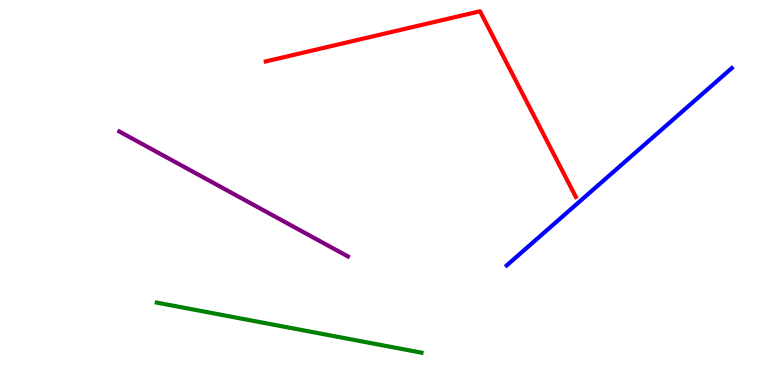[{'lines': ['blue', 'red'], 'intersections': []}, {'lines': ['green', 'red'], 'intersections': []}, {'lines': ['purple', 'red'], 'intersections': []}, {'lines': ['blue', 'green'], 'intersections': []}, {'lines': ['blue', 'purple'], 'intersections': []}, {'lines': ['green', 'purple'], 'intersections': []}]